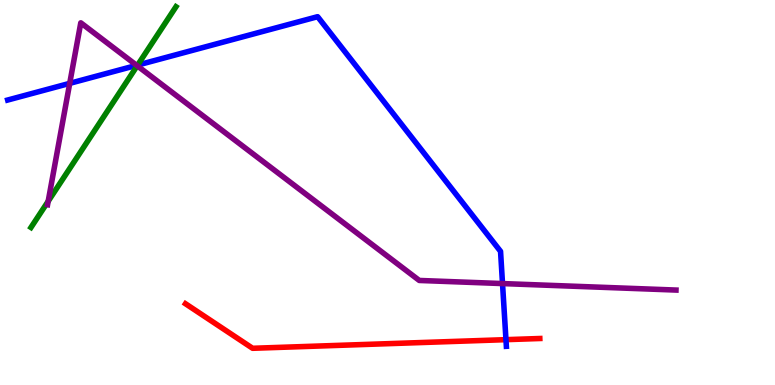[{'lines': ['blue', 'red'], 'intersections': [{'x': 6.53, 'y': 1.18}]}, {'lines': ['green', 'red'], 'intersections': []}, {'lines': ['purple', 'red'], 'intersections': []}, {'lines': ['blue', 'green'], 'intersections': [{'x': 1.78, 'y': 8.31}]}, {'lines': ['blue', 'purple'], 'intersections': [{'x': 0.9, 'y': 7.84}, {'x': 1.76, 'y': 8.3}, {'x': 6.48, 'y': 2.63}]}, {'lines': ['green', 'purple'], 'intersections': [{'x': 0.622, 'y': 4.77}, {'x': 1.77, 'y': 8.29}]}]